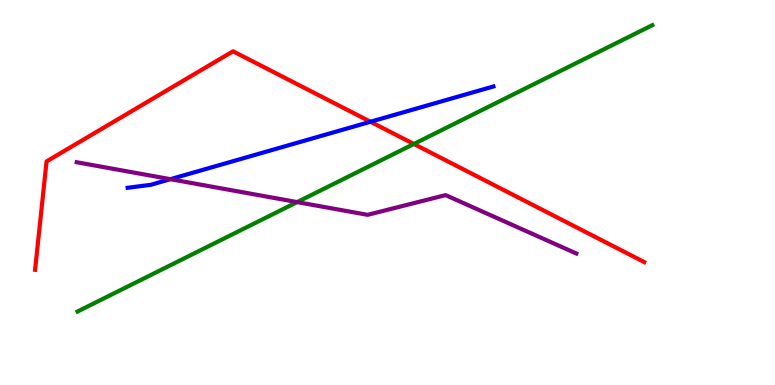[{'lines': ['blue', 'red'], 'intersections': [{'x': 4.78, 'y': 6.84}]}, {'lines': ['green', 'red'], 'intersections': [{'x': 5.34, 'y': 6.26}]}, {'lines': ['purple', 'red'], 'intersections': []}, {'lines': ['blue', 'green'], 'intersections': []}, {'lines': ['blue', 'purple'], 'intersections': [{'x': 2.2, 'y': 5.35}]}, {'lines': ['green', 'purple'], 'intersections': [{'x': 3.83, 'y': 4.75}]}]